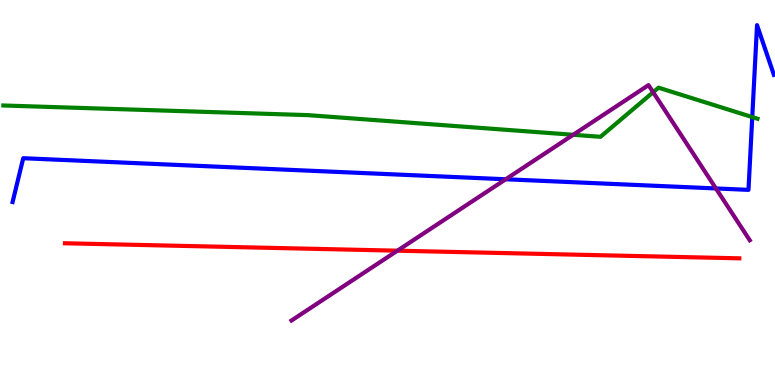[{'lines': ['blue', 'red'], 'intersections': []}, {'lines': ['green', 'red'], 'intersections': []}, {'lines': ['purple', 'red'], 'intersections': [{'x': 5.13, 'y': 3.49}]}, {'lines': ['blue', 'green'], 'intersections': [{'x': 9.71, 'y': 6.96}]}, {'lines': ['blue', 'purple'], 'intersections': [{'x': 6.53, 'y': 5.34}, {'x': 9.24, 'y': 5.11}]}, {'lines': ['green', 'purple'], 'intersections': [{'x': 7.4, 'y': 6.5}, {'x': 8.43, 'y': 7.6}]}]